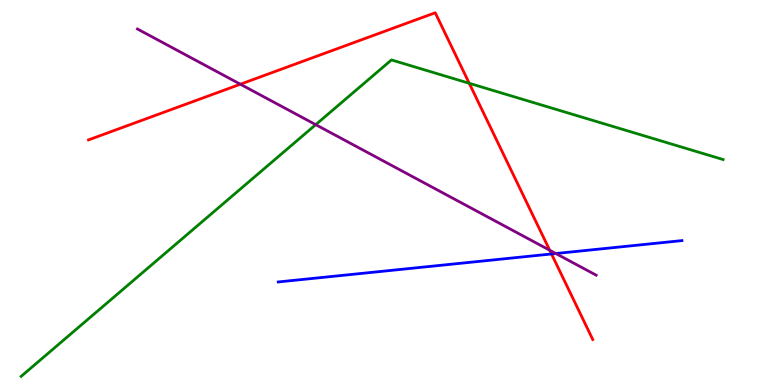[{'lines': ['blue', 'red'], 'intersections': [{'x': 7.12, 'y': 3.4}]}, {'lines': ['green', 'red'], 'intersections': [{'x': 6.05, 'y': 7.84}]}, {'lines': ['purple', 'red'], 'intersections': [{'x': 3.1, 'y': 7.81}, {'x': 7.09, 'y': 3.5}]}, {'lines': ['blue', 'green'], 'intersections': []}, {'lines': ['blue', 'purple'], 'intersections': [{'x': 7.17, 'y': 3.41}]}, {'lines': ['green', 'purple'], 'intersections': [{'x': 4.07, 'y': 6.76}]}]